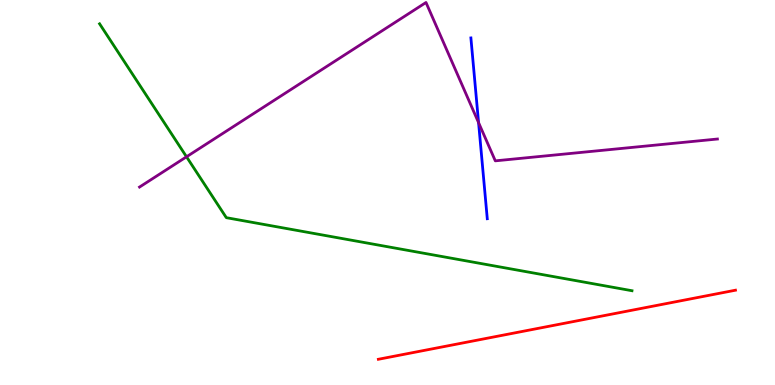[{'lines': ['blue', 'red'], 'intersections': []}, {'lines': ['green', 'red'], 'intersections': []}, {'lines': ['purple', 'red'], 'intersections': []}, {'lines': ['blue', 'green'], 'intersections': []}, {'lines': ['blue', 'purple'], 'intersections': [{'x': 6.18, 'y': 6.82}]}, {'lines': ['green', 'purple'], 'intersections': [{'x': 2.41, 'y': 5.93}]}]